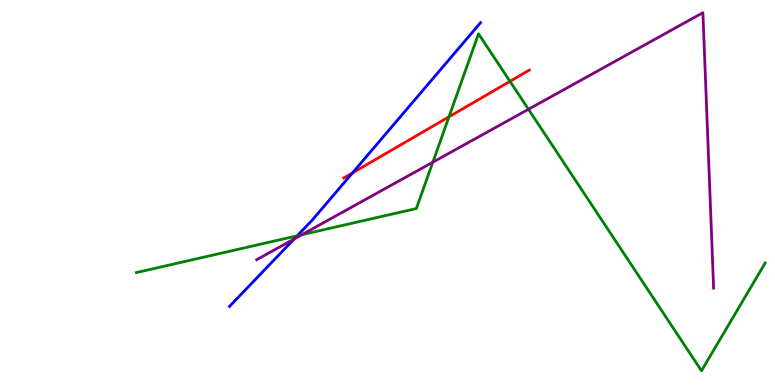[{'lines': ['blue', 'red'], 'intersections': [{'x': 4.55, 'y': 5.51}]}, {'lines': ['green', 'red'], 'intersections': [{'x': 5.79, 'y': 6.97}, {'x': 6.58, 'y': 7.89}]}, {'lines': ['purple', 'red'], 'intersections': []}, {'lines': ['blue', 'green'], 'intersections': [{'x': 3.84, 'y': 3.88}]}, {'lines': ['blue', 'purple'], 'intersections': [{'x': 3.8, 'y': 3.79}]}, {'lines': ['green', 'purple'], 'intersections': [{'x': 3.89, 'y': 3.9}, {'x': 5.58, 'y': 5.79}, {'x': 6.82, 'y': 7.16}]}]